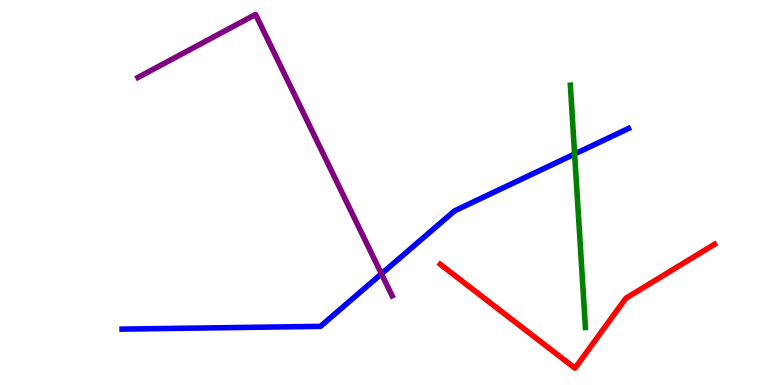[{'lines': ['blue', 'red'], 'intersections': []}, {'lines': ['green', 'red'], 'intersections': []}, {'lines': ['purple', 'red'], 'intersections': []}, {'lines': ['blue', 'green'], 'intersections': [{'x': 7.41, 'y': 6.0}]}, {'lines': ['blue', 'purple'], 'intersections': [{'x': 4.92, 'y': 2.89}]}, {'lines': ['green', 'purple'], 'intersections': []}]